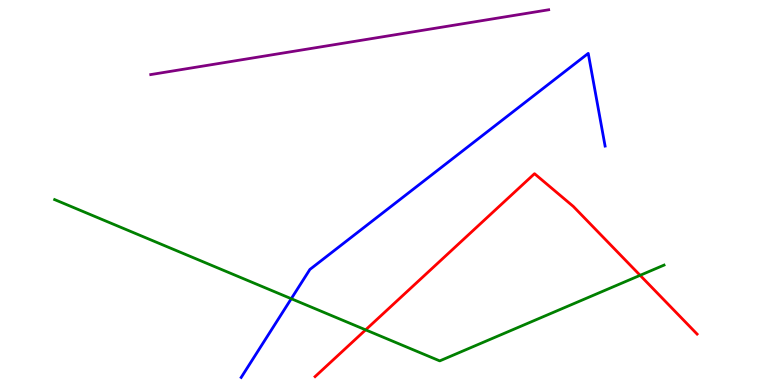[{'lines': ['blue', 'red'], 'intersections': []}, {'lines': ['green', 'red'], 'intersections': [{'x': 4.72, 'y': 1.43}, {'x': 8.26, 'y': 2.85}]}, {'lines': ['purple', 'red'], 'intersections': []}, {'lines': ['blue', 'green'], 'intersections': [{'x': 3.76, 'y': 2.24}]}, {'lines': ['blue', 'purple'], 'intersections': []}, {'lines': ['green', 'purple'], 'intersections': []}]